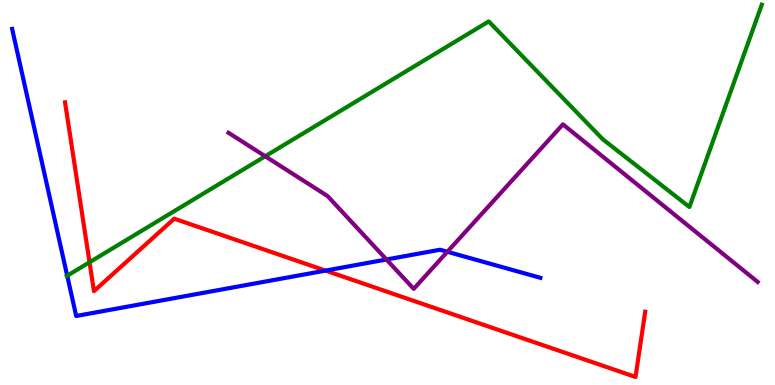[{'lines': ['blue', 'red'], 'intersections': [{'x': 4.2, 'y': 2.97}]}, {'lines': ['green', 'red'], 'intersections': [{'x': 1.16, 'y': 3.19}]}, {'lines': ['purple', 'red'], 'intersections': []}, {'lines': ['blue', 'green'], 'intersections': [{'x': 0.867, 'y': 2.84}]}, {'lines': ['blue', 'purple'], 'intersections': [{'x': 4.99, 'y': 3.26}, {'x': 5.77, 'y': 3.46}]}, {'lines': ['green', 'purple'], 'intersections': [{'x': 3.42, 'y': 5.94}]}]